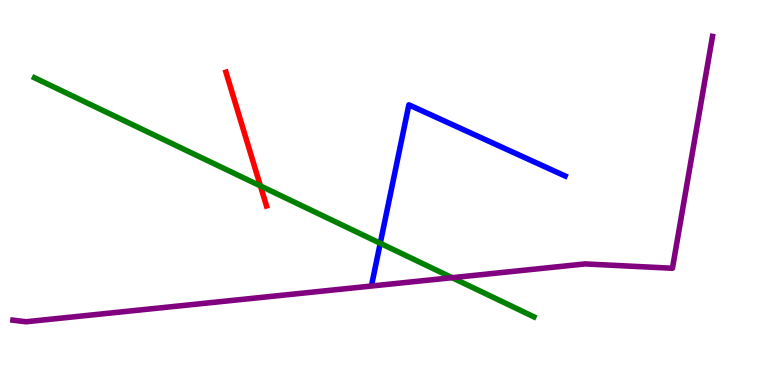[{'lines': ['blue', 'red'], 'intersections': []}, {'lines': ['green', 'red'], 'intersections': [{'x': 3.36, 'y': 5.17}]}, {'lines': ['purple', 'red'], 'intersections': []}, {'lines': ['blue', 'green'], 'intersections': [{'x': 4.91, 'y': 3.68}]}, {'lines': ['blue', 'purple'], 'intersections': []}, {'lines': ['green', 'purple'], 'intersections': [{'x': 5.83, 'y': 2.79}]}]